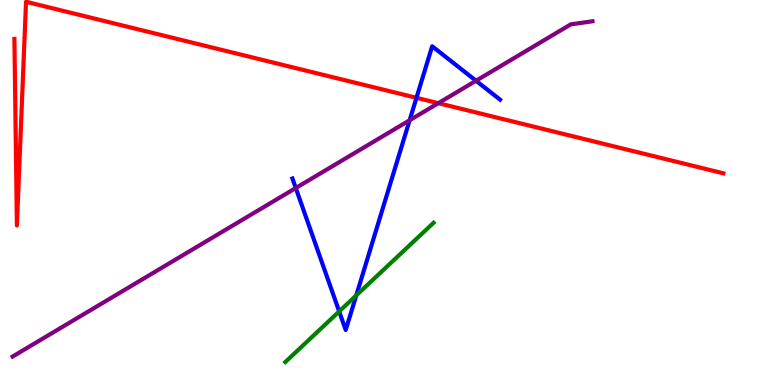[{'lines': ['blue', 'red'], 'intersections': [{'x': 5.37, 'y': 7.46}]}, {'lines': ['green', 'red'], 'intersections': []}, {'lines': ['purple', 'red'], 'intersections': [{'x': 5.66, 'y': 7.32}]}, {'lines': ['blue', 'green'], 'intersections': [{'x': 4.38, 'y': 1.91}, {'x': 4.6, 'y': 2.33}]}, {'lines': ['blue', 'purple'], 'intersections': [{'x': 3.82, 'y': 5.12}, {'x': 5.29, 'y': 6.88}, {'x': 6.14, 'y': 7.9}]}, {'lines': ['green', 'purple'], 'intersections': []}]